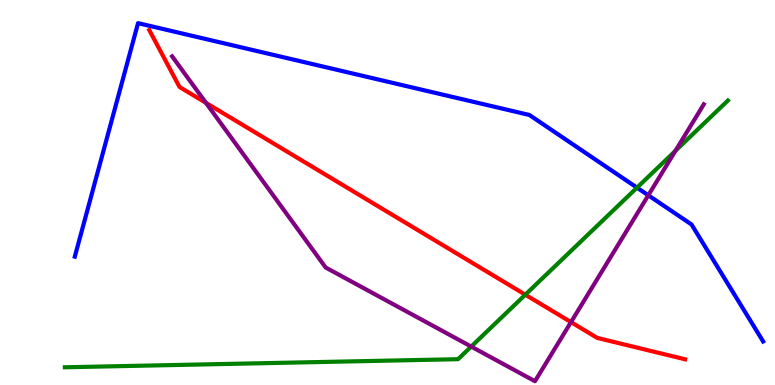[{'lines': ['blue', 'red'], 'intersections': []}, {'lines': ['green', 'red'], 'intersections': [{'x': 6.78, 'y': 2.35}]}, {'lines': ['purple', 'red'], 'intersections': [{'x': 2.66, 'y': 7.33}, {'x': 7.37, 'y': 1.63}]}, {'lines': ['blue', 'green'], 'intersections': [{'x': 8.22, 'y': 5.13}]}, {'lines': ['blue', 'purple'], 'intersections': [{'x': 8.37, 'y': 4.93}]}, {'lines': ['green', 'purple'], 'intersections': [{'x': 6.08, 'y': 0.998}, {'x': 8.72, 'y': 6.08}]}]